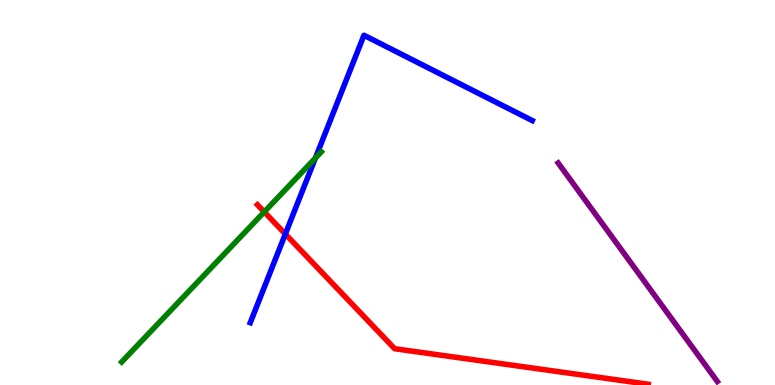[{'lines': ['blue', 'red'], 'intersections': [{'x': 3.68, 'y': 3.92}]}, {'lines': ['green', 'red'], 'intersections': [{'x': 3.41, 'y': 4.5}]}, {'lines': ['purple', 'red'], 'intersections': []}, {'lines': ['blue', 'green'], 'intersections': [{'x': 4.07, 'y': 5.89}]}, {'lines': ['blue', 'purple'], 'intersections': []}, {'lines': ['green', 'purple'], 'intersections': []}]